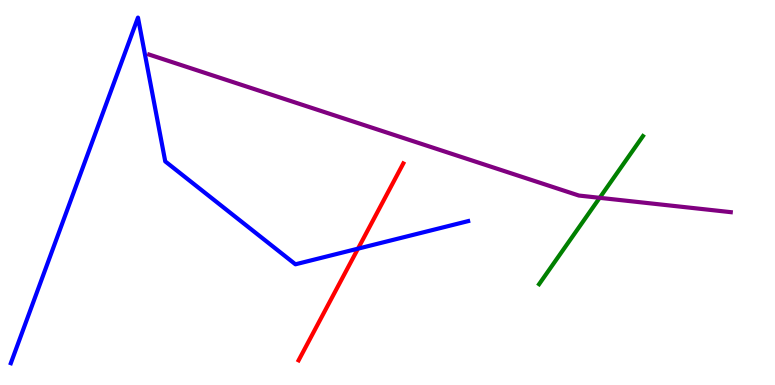[{'lines': ['blue', 'red'], 'intersections': [{'x': 4.62, 'y': 3.54}]}, {'lines': ['green', 'red'], 'intersections': []}, {'lines': ['purple', 'red'], 'intersections': []}, {'lines': ['blue', 'green'], 'intersections': []}, {'lines': ['blue', 'purple'], 'intersections': []}, {'lines': ['green', 'purple'], 'intersections': [{'x': 7.74, 'y': 4.86}]}]